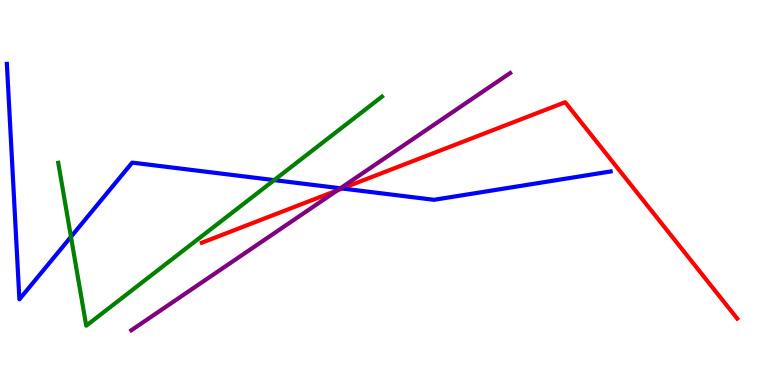[{'lines': ['blue', 'red'], 'intersections': [{'x': 4.41, 'y': 5.1}]}, {'lines': ['green', 'red'], 'intersections': []}, {'lines': ['purple', 'red'], 'intersections': [{'x': 4.35, 'y': 5.06}]}, {'lines': ['blue', 'green'], 'intersections': [{'x': 0.916, 'y': 3.85}, {'x': 3.54, 'y': 5.32}]}, {'lines': ['blue', 'purple'], 'intersections': [{'x': 4.39, 'y': 5.11}]}, {'lines': ['green', 'purple'], 'intersections': []}]